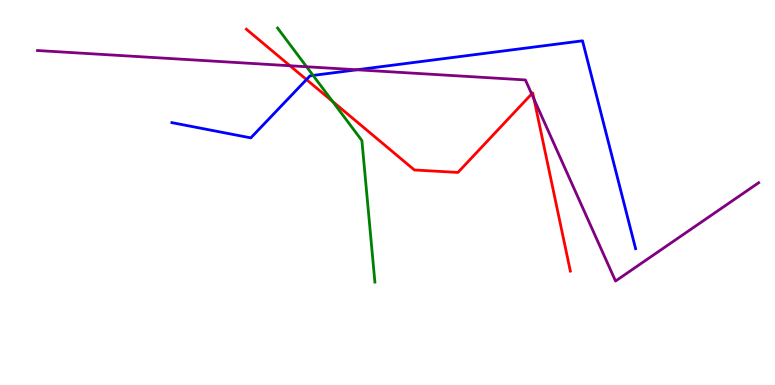[{'lines': ['blue', 'red'], 'intersections': [{'x': 3.95, 'y': 7.93}]}, {'lines': ['green', 'red'], 'intersections': [{'x': 4.29, 'y': 7.37}]}, {'lines': ['purple', 'red'], 'intersections': [{'x': 3.74, 'y': 8.29}, {'x': 6.86, 'y': 7.56}, {'x': 6.89, 'y': 7.42}]}, {'lines': ['blue', 'green'], 'intersections': [{'x': 4.04, 'y': 8.04}]}, {'lines': ['blue', 'purple'], 'intersections': [{'x': 4.61, 'y': 8.19}]}, {'lines': ['green', 'purple'], 'intersections': [{'x': 3.96, 'y': 8.27}]}]